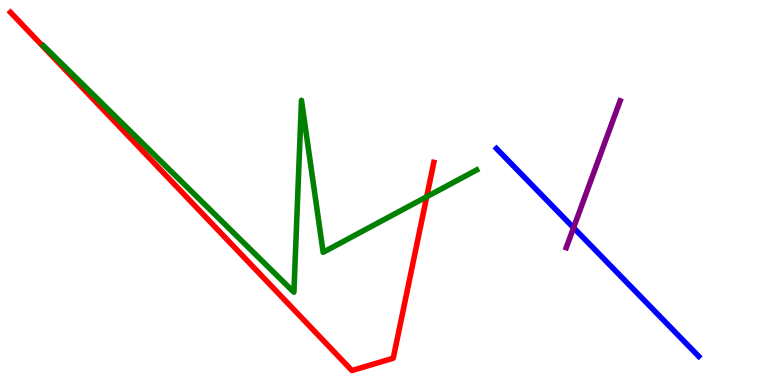[{'lines': ['blue', 'red'], 'intersections': []}, {'lines': ['green', 'red'], 'intersections': [{'x': 5.51, 'y': 4.89}]}, {'lines': ['purple', 'red'], 'intersections': []}, {'lines': ['blue', 'green'], 'intersections': []}, {'lines': ['blue', 'purple'], 'intersections': [{'x': 7.4, 'y': 4.08}]}, {'lines': ['green', 'purple'], 'intersections': []}]